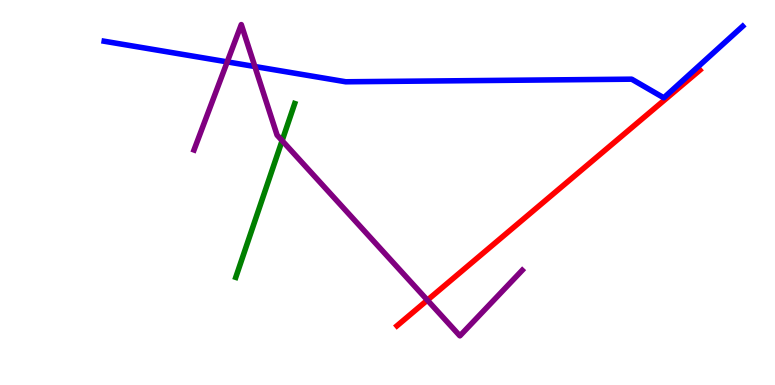[{'lines': ['blue', 'red'], 'intersections': []}, {'lines': ['green', 'red'], 'intersections': []}, {'lines': ['purple', 'red'], 'intersections': [{'x': 5.51, 'y': 2.2}]}, {'lines': ['blue', 'green'], 'intersections': []}, {'lines': ['blue', 'purple'], 'intersections': [{'x': 2.93, 'y': 8.39}, {'x': 3.29, 'y': 8.27}]}, {'lines': ['green', 'purple'], 'intersections': [{'x': 3.64, 'y': 6.35}]}]